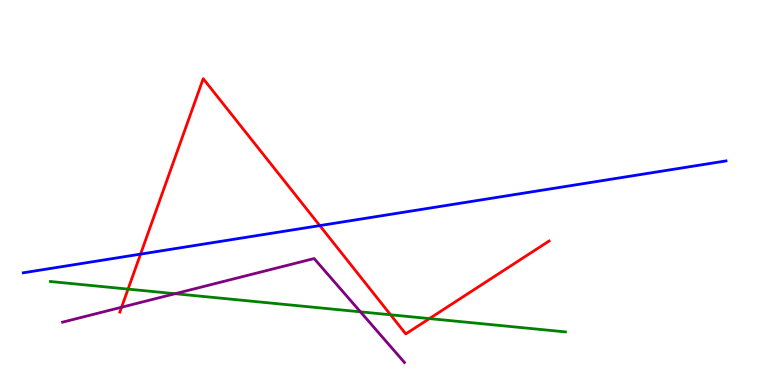[{'lines': ['blue', 'red'], 'intersections': [{'x': 1.81, 'y': 3.4}, {'x': 4.13, 'y': 4.14}]}, {'lines': ['green', 'red'], 'intersections': [{'x': 1.65, 'y': 2.49}, {'x': 5.04, 'y': 1.82}, {'x': 5.54, 'y': 1.72}]}, {'lines': ['purple', 'red'], 'intersections': [{'x': 1.57, 'y': 2.02}]}, {'lines': ['blue', 'green'], 'intersections': []}, {'lines': ['blue', 'purple'], 'intersections': []}, {'lines': ['green', 'purple'], 'intersections': [{'x': 2.26, 'y': 2.37}, {'x': 4.65, 'y': 1.9}]}]